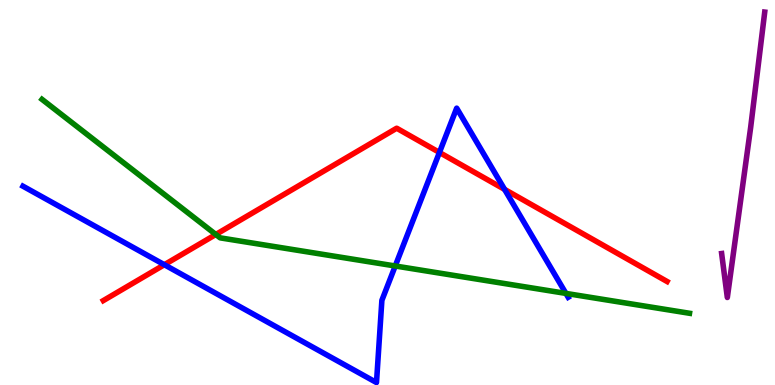[{'lines': ['blue', 'red'], 'intersections': [{'x': 2.12, 'y': 3.12}, {'x': 5.67, 'y': 6.04}, {'x': 6.51, 'y': 5.08}]}, {'lines': ['green', 'red'], 'intersections': [{'x': 2.78, 'y': 3.91}]}, {'lines': ['purple', 'red'], 'intersections': []}, {'lines': ['blue', 'green'], 'intersections': [{'x': 5.1, 'y': 3.09}, {'x': 7.3, 'y': 2.38}]}, {'lines': ['blue', 'purple'], 'intersections': []}, {'lines': ['green', 'purple'], 'intersections': []}]